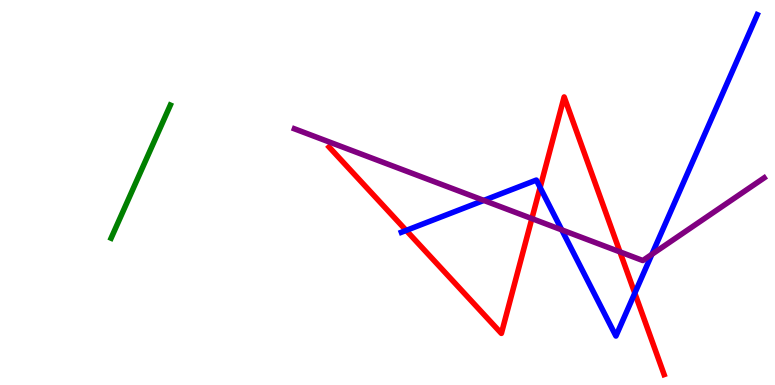[{'lines': ['blue', 'red'], 'intersections': [{'x': 5.24, 'y': 4.02}, {'x': 6.97, 'y': 5.13}, {'x': 8.19, 'y': 2.39}]}, {'lines': ['green', 'red'], 'intersections': []}, {'lines': ['purple', 'red'], 'intersections': [{'x': 6.86, 'y': 4.32}, {'x': 8.0, 'y': 3.46}]}, {'lines': ['blue', 'green'], 'intersections': []}, {'lines': ['blue', 'purple'], 'intersections': [{'x': 6.24, 'y': 4.79}, {'x': 7.25, 'y': 4.03}, {'x': 8.41, 'y': 3.39}]}, {'lines': ['green', 'purple'], 'intersections': []}]